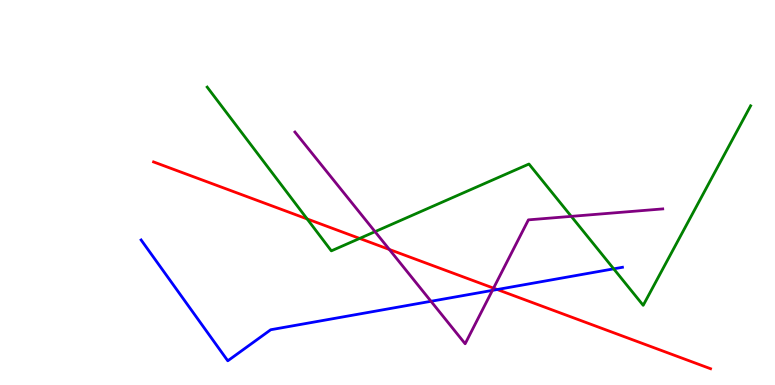[{'lines': ['blue', 'red'], 'intersections': [{'x': 6.42, 'y': 2.48}]}, {'lines': ['green', 'red'], 'intersections': [{'x': 3.96, 'y': 4.31}, {'x': 4.64, 'y': 3.81}]}, {'lines': ['purple', 'red'], 'intersections': [{'x': 5.02, 'y': 3.52}, {'x': 6.37, 'y': 2.52}]}, {'lines': ['blue', 'green'], 'intersections': [{'x': 7.92, 'y': 3.02}]}, {'lines': ['blue', 'purple'], 'intersections': [{'x': 5.56, 'y': 2.17}, {'x': 6.35, 'y': 2.46}]}, {'lines': ['green', 'purple'], 'intersections': [{'x': 4.84, 'y': 3.98}, {'x': 7.37, 'y': 4.38}]}]